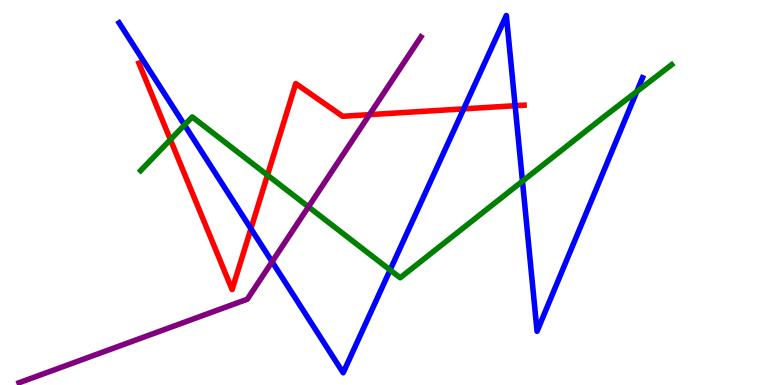[{'lines': ['blue', 'red'], 'intersections': [{'x': 3.24, 'y': 4.06}, {'x': 5.98, 'y': 7.17}, {'x': 6.65, 'y': 7.25}]}, {'lines': ['green', 'red'], 'intersections': [{'x': 2.2, 'y': 6.37}, {'x': 3.45, 'y': 5.45}]}, {'lines': ['purple', 'red'], 'intersections': [{'x': 4.77, 'y': 7.02}]}, {'lines': ['blue', 'green'], 'intersections': [{'x': 2.38, 'y': 6.75}, {'x': 5.03, 'y': 2.99}, {'x': 6.74, 'y': 5.29}, {'x': 8.22, 'y': 7.62}]}, {'lines': ['blue', 'purple'], 'intersections': [{'x': 3.51, 'y': 3.2}]}, {'lines': ['green', 'purple'], 'intersections': [{'x': 3.98, 'y': 4.63}]}]